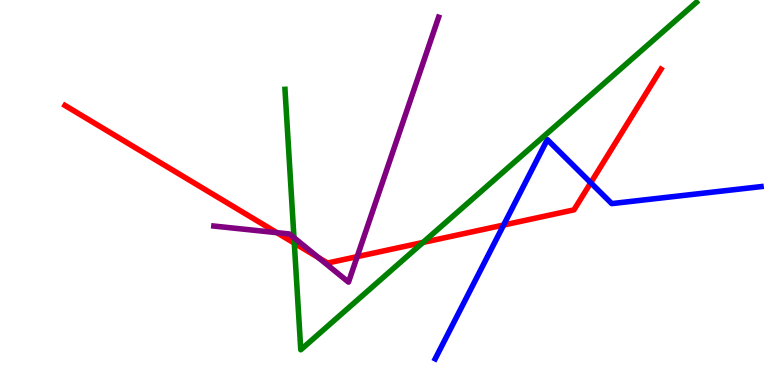[{'lines': ['blue', 'red'], 'intersections': [{'x': 6.5, 'y': 4.15}, {'x': 7.62, 'y': 5.25}]}, {'lines': ['green', 'red'], 'intersections': [{'x': 3.8, 'y': 3.69}, {'x': 5.46, 'y': 3.7}]}, {'lines': ['purple', 'red'], 'intersections': [{'x': 3.57, 'y': 3.96}, {'x': 4.11, 'y': 3.31}, {'x': 4.61, 'y': 3.33}]}, {'lines': ['blue', 'green'], 'intersections': []}, {'lines': ['blue', 'purple'], 'intersections': []}, {'lines': ['green', 'purple'], 'intersections': [{'x': 3.79, 'y': 3.83}]}]